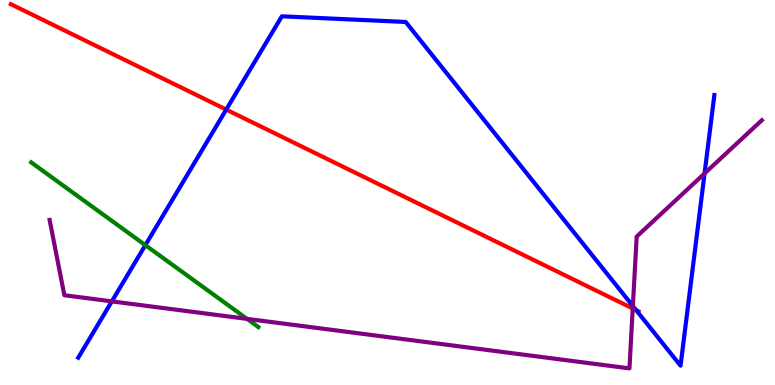[{'lines': ['blue', 'red'], 'intersections': [{'x': 2.92, 'y': 7.15}, {'x': 8.21, 'y': 1.94}]}, {'lines': ['green', 'red'], 'intersections': []}, {'lines': ['purple', 'red'], 'intersections': [{'x': 8.16, 'y': 1.99}]}, {'lines': ['blue', 'green'], 'intersections': [{'x': 1.88, 'y': 3.63}]}, {'lines': ['blue', 'purple'], 'intersections': [{'x': 1.44, 'y': 2.17}, {'x': 8.17, 'y': 2.05}, {'x': 9.09, 'y': 5.49}]}, {'lines': ['green', 'purple'], 'intersections': [{'x': 3.19, 'y': 1.72}]}]